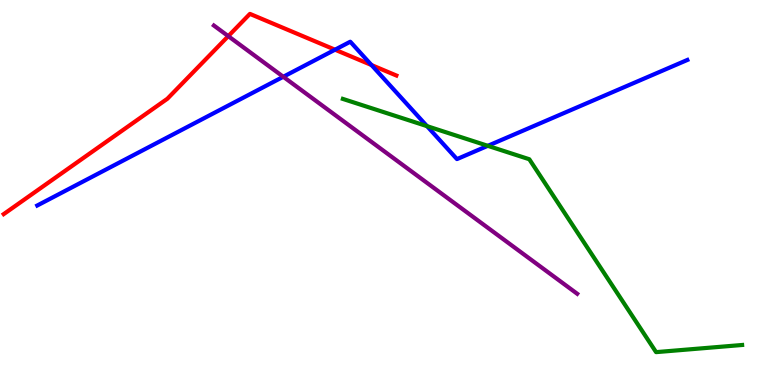[{'lines': ['blue', 'red'], 'intersections': [{'x': 4.32, 'y': 8.71}, {'x': 4.79, 'y': 8.31}]}, {'lines': ['green', 'red'], 'intersections': []}, {'lines': ['purple', 'red'], 'intersections': [{'x': 2.95, 'y': 9.06}]}, {'lines': ['blue', 'green'], 'intersections': [{'x': 5.51, 'y': 6.72}, {'x': 6.29, 'y': 6.21}]}, {'lines': ['blue', 'purple'], 'intersections': [{'x': 3.66, 'y': 8.01}]}, {'lines': ['green', 'purple'], 'intersections': []}]